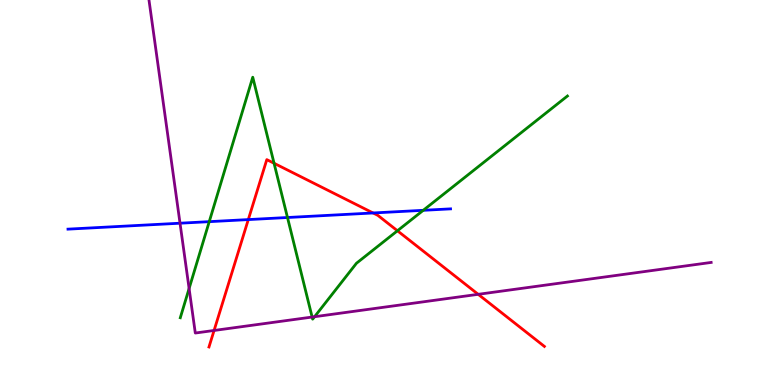[{'lines': ['blue', 'red'], 'intersections': [{'x': 3.2, 'y': 4.3}, {'x': 4.81, 'y': 4.47}]}, {'lines': ['green', 'red'], 'intersections': [{'x': 3.54, 'y': 5.76}, {'x': 5.13, 'y': 4.01}]}, {'lines': ['purple', 'red'], 'intersections': [{'x': 2.76, 'y': 1.42}, {'x': 6.17, 'y': 2.36}]}, {'lines': ['blue', 'green'], 'intersections': [{'x': 2.7, 'y': 4.24}, {'x': 3.71, 'y': 4.35}, {'x': 5.46, 'y': 4.54}]}, {'lines': ['blue', 'purple'], 'intersections': [{'x': 2.32, 'y': 4.2}]}, {'lines': ['green', 'purple'], 'intersections': [{'x': 2.44, 'y': 2.51}, {'x': 4.03, 'y': 1.77}, {'x': 4.06, 'y': 1.77}]}]